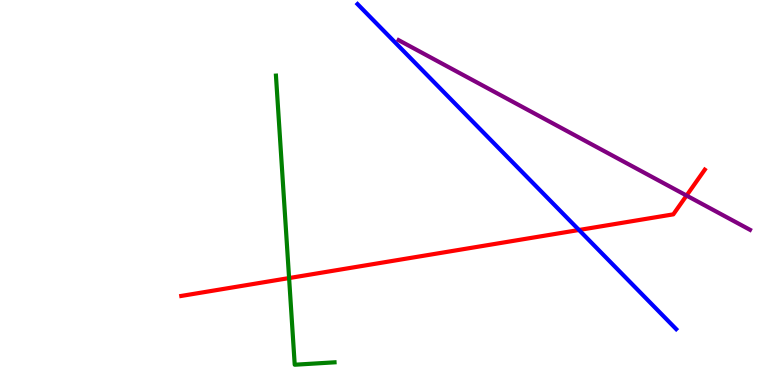[{'lines': ['blue', 'red'], 'intersections': [{'x': 7.47, 'y': 4.03}]}, {'lines': ['green', 'red'], 'intersections': [{'x': 3.73, 'y': 2.78}]}, {'lines': ['purple', 'red'], 'intersections': [{'x': 8.86, 'y': 4.92}]}, {'lines': ['blue', 'green'], 'intersections': []}, {'lines': ['blue', 'purple'], 'intersections': []}, {'lines': ['green', 'purple'], 'intersections': []}]